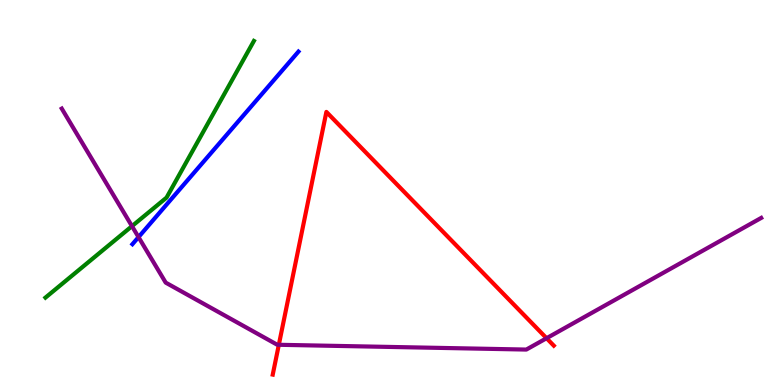[{'lines': ['blue', 'red'], 'intersections': []}, {'lines': ['green', 'red'], 'intersections': []}, {'lines': ['purple', 'red'], 'intersections': [{'x': 3.6, 'y': 1.04}, {'x': 7.05, 'y': 1.22}]}, {'lines': ['blue', 'green'], 'intersections': []}, {'lines': ['blue', 'purple'], 'intersections': [{'x': 1.79, 'y': 3.84}]}, {'lines': ['green', 'purple'], 'intersections': [{'x': 1.7, 'y': 4.13}]}]